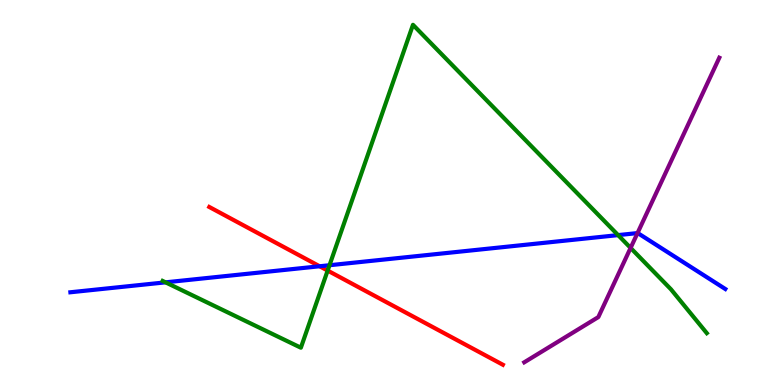[{'lines': ['blue', 'red'], 'intersections': [{'x': 4.12, 'y': 3.08}]}, {'lines': ['green', 'red'], 'intersections': [{'x': 4.23, 'y': 2.97}]}, {'lines': ['purple', 'red'], 'intersections': []}, {'lines': ['blue', 'green'], 'intersections': [{'x': 2.14, 'y': 2.67}, {'x': 4.25, 'y': 3.11}, {'x': 7.98, 'y': 3.89}]}, {'lines': ['blue', 'purple'], 'intersections': [{'x': 8.23, 'y': 3.95}]}, {'lines': ['green', 'purple'], 'intersections': [{'x': 8.14, 'y': 3.56}]}]